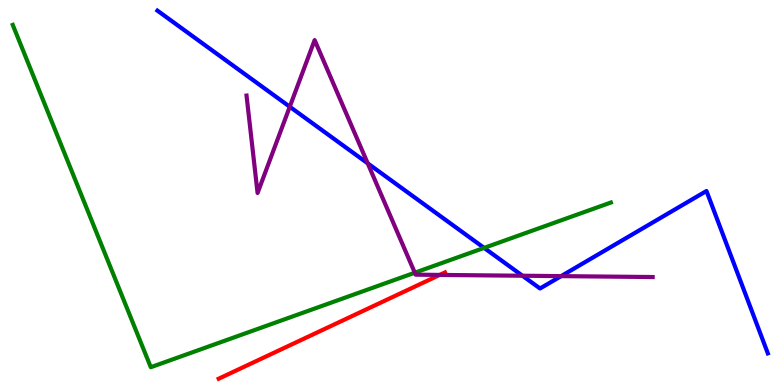[{'lines': ['blue', 'red'], 'intersections': []}, {'lines': ['green', 'red'], 'intersections': []}, {'lines': ['purple', 'red'], 'intersections': [{'x': 5.67, 'y': 2.86}]}, {'lines': ['blue', 'green'], 'intersections': [{'x': 6.25, 'y': 3.56}]}, {'lines': ['blue', 'purple'], 'intersections': [{'x': 3.74, 'y': 7.23}, {'x': 4.74, 'y': 5.76}, {'x': 6.74, 'y': 2.84}, {'x': 7.24, 'y': 2.83}]}, {'lines': ['green', 'purple'], 'intersections': [{'x': 5.35, 'y': 2.92}]}]